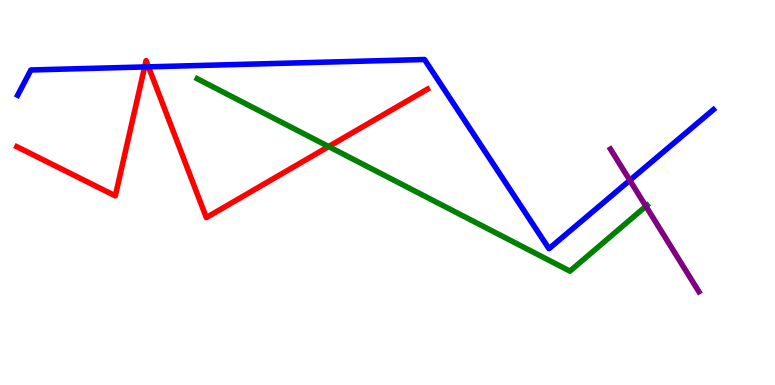[{'lines': ['blue', 'red'], 'intersections': [{'x': 1.87, 'y': 8.26}, {'x': 1.92, 'y': 8.26}]}, {'lines': ['green', 'red'], 'intersections': [{'x': 4.24, 'y': 6.19}]}, {'lines': ['purple', 'red'], 'intersections': []}, {'lines': ['blue', 'green'], 'intersections': []}, {'lines': ['blue', 'purple'], 'intersections': [{'x': 8.13, 'y': 5.32}]}, {'lines': ['green', 'purple'], 'intersections': [{'x': 8.33, 'y': 4.64}]}]